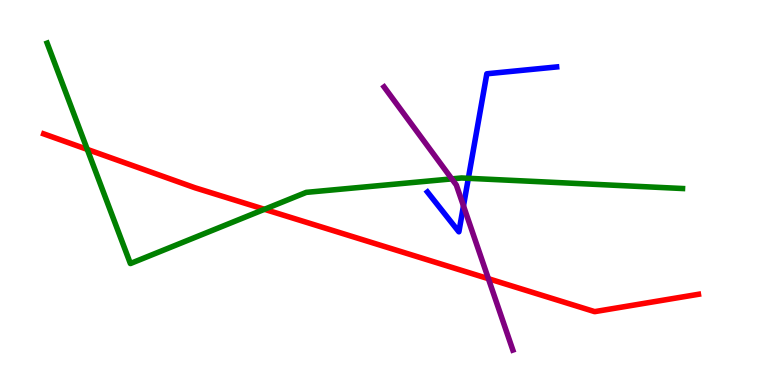[{'lines': ['blue', 'red'], 'intersections': []}, {'lines': ['green', 'red'], 'intersections': [{'x': 1.13, 'y': 6.12}, {'x': 3.41, 'y': 4.56}]}, {'lines': ['purple', 'red'], 'intersections': [{'x': 6.3, 'y': 2.76}]}, {'lines': ['blue', 'green'], 'intersections': [{'x': 6.04, 'y': 5.37}]}, {'lines': ['blue', 'purple'], 'intersections': [{'x': 5.98, 'y': 4.65}]}, {'lines': ['green', 'purple'], 'intersections': [{'x': 5.83, 'y': 5.35}]}]